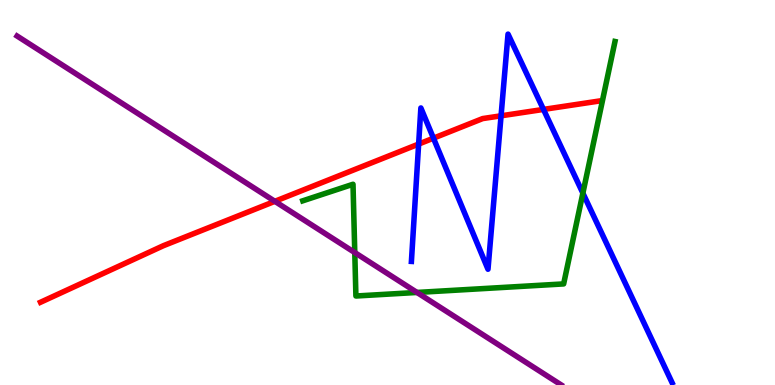[{'lines': ['blue', 'red'], 'intersections': [{'x': 5.4, 'y': 6.26}, {'x': 5.59, 'y': 6.41}, {'x': 6.47, 'y': 6.99}, {'x': 7.01, 'y': 7.16}]}, {'lines': ['green', 'red'], 'intersections': []}, {'lines': ['purple', 'red'], 'intersections': [{'x': 3.55, 'y': 4.77}]}, {'lines': ['blue', 'green'], 'intersections': [{'x': 7.52, 'y': 4.98}]}, {'lines': ['blue', 'purple'], 'intersections': []}, {'lines': ['green', 'purple'], 'intersections': [{'x': 4.58, 'y': 3.44}, {'x': 5.38, 'y': 2.4}]}]